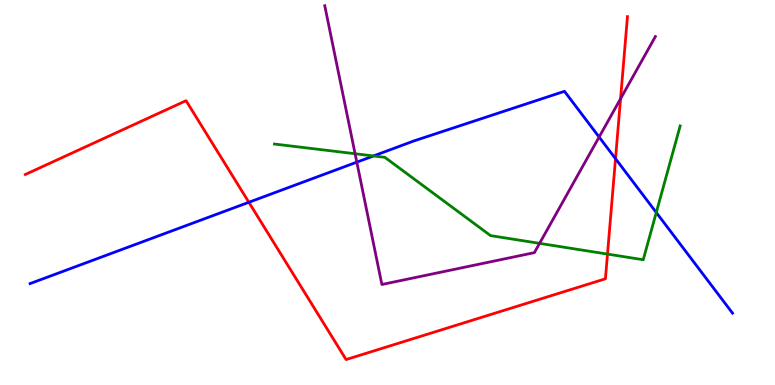[{'lines': ['blue', 'red'], 'intersections': [{'x': 3.21, 'y': 4.75}, {'x': 7.94, 'y': 5.88}]}, {'lines': ['green', 'red'], 'intersections': [{'x': 7.84, 'y': 3.4}]}, {'lines': ['purple', 'red'], 'intersections': [{'x': 8.01, 'y': 7.44}]}, {'lines': ['blue', 'green'], 'intersections': [{'x': 4.82, 'y': 5.95}, {'x': 8.47, 'y': 4.48}]}, {'lines': ['blue', 'purple'], 'intersections': [{'x': 4.6, 'y': 5.79}, {'x': 7.73, 'y': 6.44}]}, {'lines': ['green', 'purple'], 'intersections': [{'x': 4.58, 'y': 6.01}, {'x': 6.96, 'y': 3.68}]}]